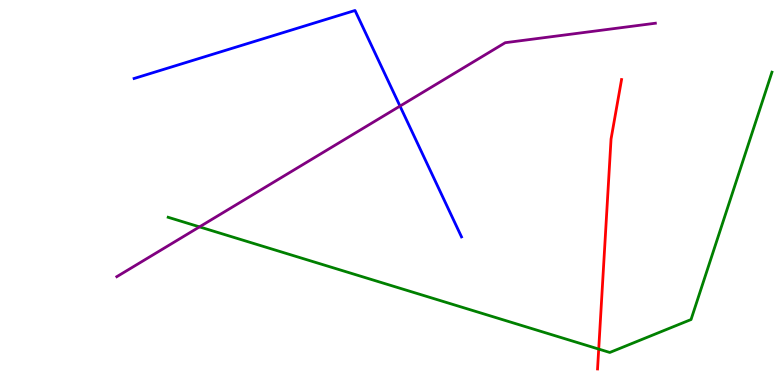[{'lines': ['blue', 'red'], 'intersections': []}, {'lines': ['green', 'red'], 'intersections': [{'x': 7.73, 'y': 0.933}]}, {'lines': ['purple', 'red'], 'intersections': []}, {'lines': ['blue', 'green'], 'intersections': []}, {'lines': ['blue', 'purple'], 'intersections': [{'x': 5.16, 'y': 7.24}]}, {'lines': ['green', 'purple'], 'intersections': [{'x': 2.57, 'y': 4.11}]}]